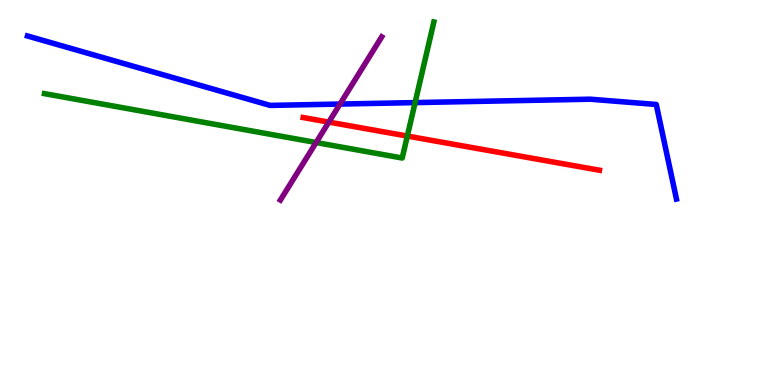[{'lines': ['blue', 'red'], 'intersections': []}, {'lines': ['green', 'red'], 'intersections': [{'x': 5.26, 'y': 6.47}]}, {'lines': ['purple', 'red'], 'intersections': [{'x': 4.24, 'y': 6.83}]}, {'lines': ['blue', 'green'], 'intersections': [{'x': 5.36, 'y': 7.34}]}, {'lines': ['blue', 'purple'], 'intersections': [{'x': 4.39, 'y': 7.3}]}, {'lines': ['green', 'purple'], 'intersections': [{'x': 4.08, 'y': 6.3}]}]